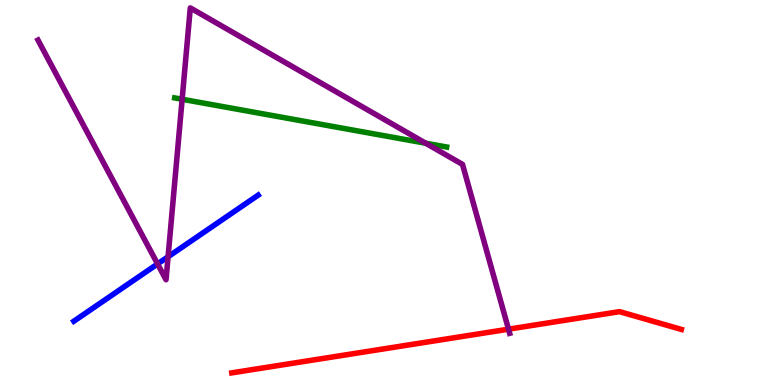[{'lines': ['blue', 'red'], 'intersections': []}, {'lines': ['green', 'red'], 'intersections': []}, {'lines': ['purple', 'red'], 'intersections': [{'x': 6.56, 'y': 1.45}]}, {'lines': ['blue', 'green'], 'intersections': []}, {'lines': ['blue', 'purple'], 'intersections': [{'x': 2.03, 'y': 3.14}, {'x': 2.17, 'y': 3.33}]}, {'lines': ['green', 'purple'], 'intersections': [{'x': 2.35, 'y': 7.42}, {'x': 5.49, 'y': 6.28}]}]